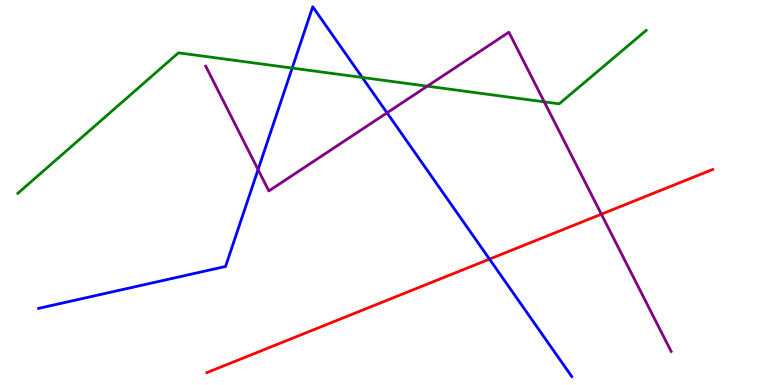[{'lines': ['blue', 'red'], 'intersections': [{'x': 6.32, 'y': 3.27}]}, {'lines': ['green', 'red'], 'intersections': []}, {'lines': ['purple', 'red'], 'intersections': [{'x': 7.76, 'y': 4.44}]}, {'lines': ['blue', 'green'], 'intersections': [{'x': 3.77, 'y': 8.23}, {'x': 4.67, 'y': 7.99}]}, {'lines': ['blue', 'purple'], 'intersections': [{'x': 3.33, 'y': 5.59}, {'x': 4.99, 'y': 7.07}]}, {'lines': ['green', 'purple'], 'intersections': [{'x': 5.51, 'y': 7.76}, {'x': 7.02, 'y': 7.35}]}]